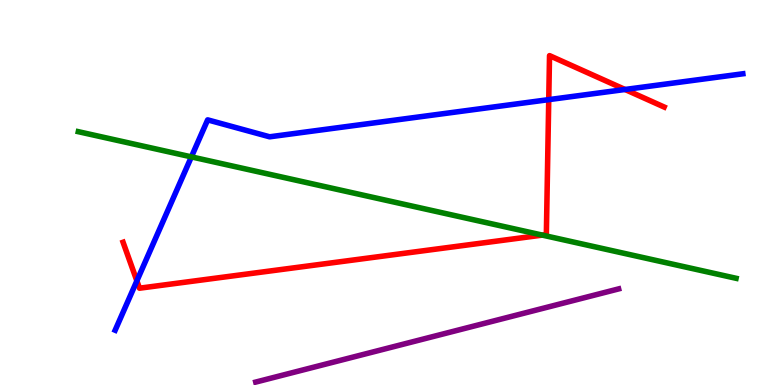[{'lines': ['blue', 'red'], 'intersections': [{'x': 1.77, 'y': 2.71}, {'x': 7.08, 'y': 7.41}, {'x': 8.06, 'y': 7.68}]}, {'lines': ['green', 'red'], 'intersections': [{'x': 7.0, 'y': 3.89}]}, {'lines': ['purple', 'red'], 'intersections': []}, {'lines': ['blue', 'green'], 'intersections': [{'x': 2.47, 'y': 5.93}]}, {'lines': ['blue', 'purple'], 'intersections': []}, {'lines': ['green', 'purple'], 'intersections': []}]